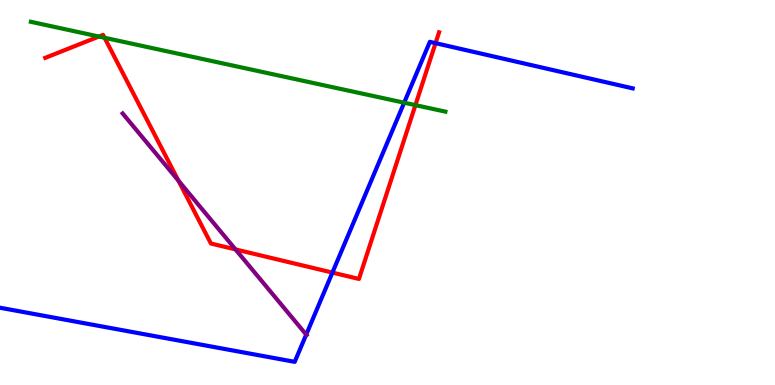[{'lines': ['blue', 'red'], 'intersections': [{'x': 4.29, 'y': 2.92}, {'x': 5.62, 'y': 8.88}]}, {'lines': ['green', 'red'], 'intersections': [{'x': 1.28, 'y': 9.05}, {'x': 1.35, 'y': 9.02}, {'x': 5.36, 'y': 7.27}]}, {'lines': ['purple', 'red'], 'intersections': [{'x': 2.3, 'y': 5.31}, {'x': 3.04, 'y': 3.52}]}, {'lines': ['blue', 'green'], 'intersections': [{'x': 5.21, 'y': 7.33}]}, {'lines': ['blue', 'purple'], 'intersections': [{'x': 3.95, 'y': 1.31}]}, {'lines': ['green', 'purple'], 'intersections': []}]